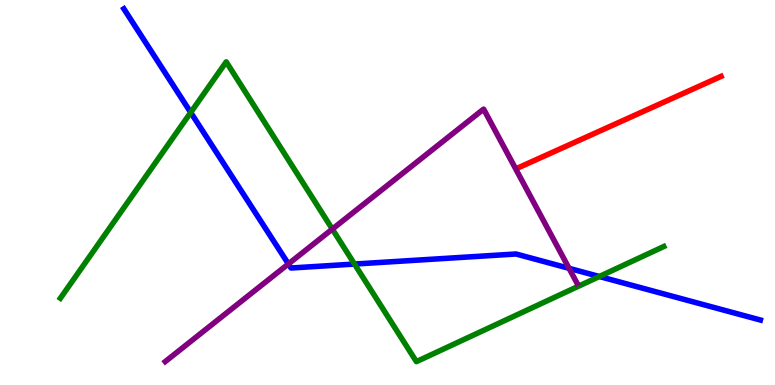[{'lines': ['blue', 'red'], 'intersections': []}, {'lines': ['green', 'red'], 'intersections': []}, {'lines': ['purple', 'red'], 'intersections': []}, {'lines': ['blue', 'green'], 'intersections': [{'x': 2.46, 'y': 7.08}, {'x': 4.57, 'y': 3.14}, {'x': 7.73, 'y': 2.82}]}, {'lines': ['blue', 'purple'], 'intersections': [{'x': 3.72, 'y': 3.14}, {'x': 7.34, 'y': 3.03}]}, {'lines': ['green', 'purple'], 'intersections': [{'x': 4.29, 'y': 4.05}]}]